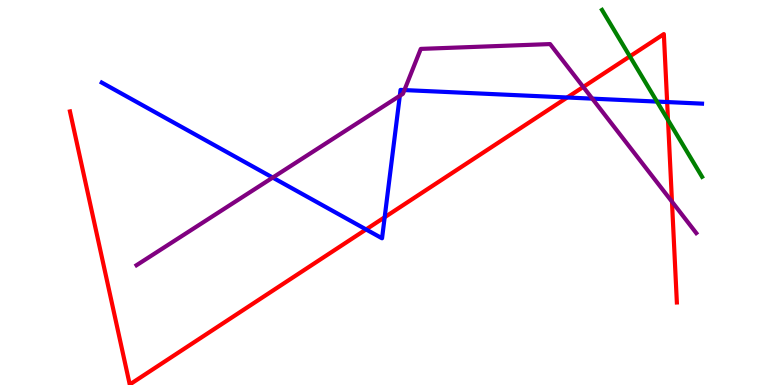[{'lines': ['blue', 'red'], 'intersections': [{'x': 4.72, 'y': 4.04}, {'x': 4.96, 'y': 4.36}, {'x': 7.32, 'y': 7.47}, {'x': 8.61, 'y': 7.35}]}, {'lines': ['green', 'red'], 'intersections': [{'x': 8.13, 'y': 8.54}, {'x': 8.62, 'y': 6.88}]}, {'lines': ['purple', 'red'], 'intersections': [{'x': 7.53, 'y': 7.74}, {'x': 8.67, 'y': 4.76}]}, {'lines': ['blue', 'green'], 'intersections': [{'x': 8.48, 'y': 7.36}]}, {'lines': ['blue', 'purple'], 'intersections': [{'x': 3.52, 'y': 5.39}, {'x': 5.16, 'y': 7.51}, {'x': 5.22, 'y': 7.66}, {'x': 7.64, 'y': 7.44}]}, {'lines': ['green', 'purple'], 'intersections': []}]